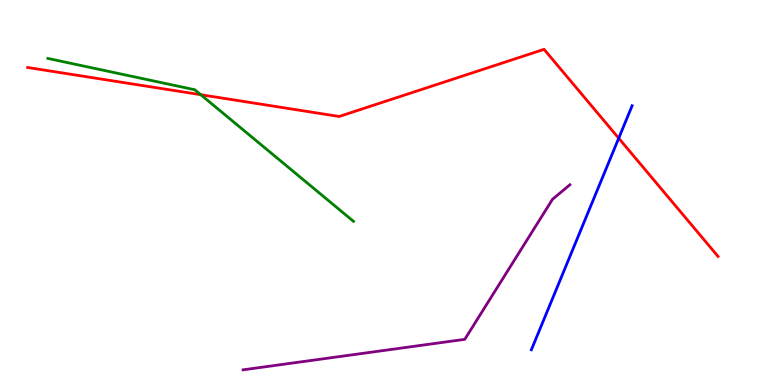[{'lines': ['blue', 'red'], 'intersections': [{'x': 7.98, 'y': 6.41}]}, {'lines': ['green', 'red'], 'intersections': [{'x': 2.59, 'y': 7.54}]}, {'lines': ['purple', 'red'], 'intersections': []}, {'lines': ['blue', 'green'], 'intersections': []}, {'lines': ['blue', 'purple'], 'intersections': []}, {'lines': ['green', 'purple'], 'intersections': []}]